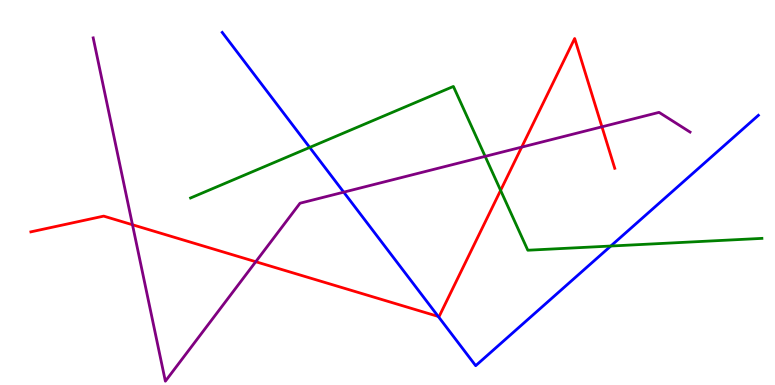[{'lines': ['blue', 'red'], 'intersections': [{'x': 5.65, 'y': 1.78}]}, {'lines': ['green', 'red'], 'intersections': [{'x': 6.46, 'y': 5.06}]}, {'lines': ['purple', 'red'], 'intersections': [{'x': 1.71, 'y': 4.16}, {'x': 3.3, 'y': 3.2}, {'x': 6.73, 'y': 6.18}, {'x': 7.77, 'y': 6.71}]}, {'lines': ['blue', 'green'], 'intersections': [{'x': 4.0, 'y': 6.17}, {'x': 7.88, 'y': 3.61}]}, {'lines': ['blue', 'purple'], 'intersections': [{'x': 4.44, 'y': 5.01}]}, {'lines': ['green', 'purple'], 'intersections': [{'x': 6.26, 'y': 5.94}]}]